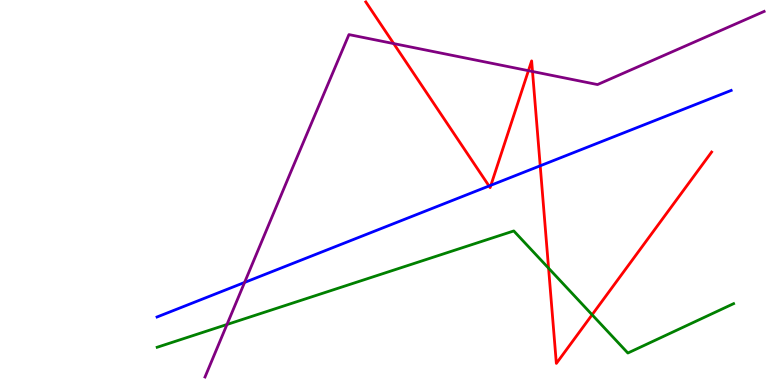[{'lines': ['blue', 'red'], 'intersections': [{'x': 6.31, 'y': 5.17}, {'x': 6.33, 'y': 5.19}, {'x': 6.97, 'y': 5.69}]}, {'lines': ['green', 'red'], 'intersections': [{'x': 7.08, 'y': 3.03}, {'x': 7.64, 'y': 1.82}]}, {'lines': ['purple', 'red'], 'intersections': [{'x': 5.08, 'y': 8.87}, {'x': 6.82, 'y': 8.16}, {'x': 6.87, 'y': 8.14}]}, {'lines': ['blue', 'green'], 'intersections': []}, {'lines': ['blue', 'purple'], 'intersections': [{'x': 3.16, 'y': 2.66}]}, {'lines': ['green', 'purple'], 'intersections': [{'x': 2.93, 'y': 1.57}]}]